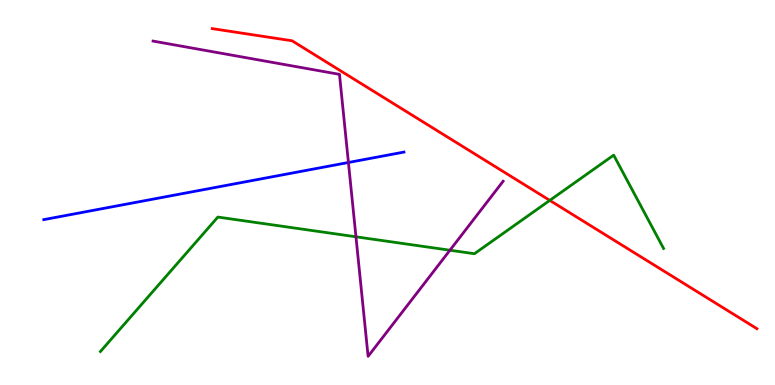[{'lines': ['blue', 'red'], 'intersections': []}, {'lines': ['green', 'red'], 'intersections': [{'x': 7.09, 'y': 4.8}]}, {'lines': ['purple', 'red'], 'intersections': []}, {'lines': ['blue', 'green'], 'intersections': []}, {'lines': ['blue', 'purple'], 'intersections': [{'x': 4.5, 'y': 5.78}]}, {'lines': ['green', 'purple'], 'intersections': [{'x': 4.59, 'y': 3.85}, {'x': 5.81, 'y': 3.5}]}]